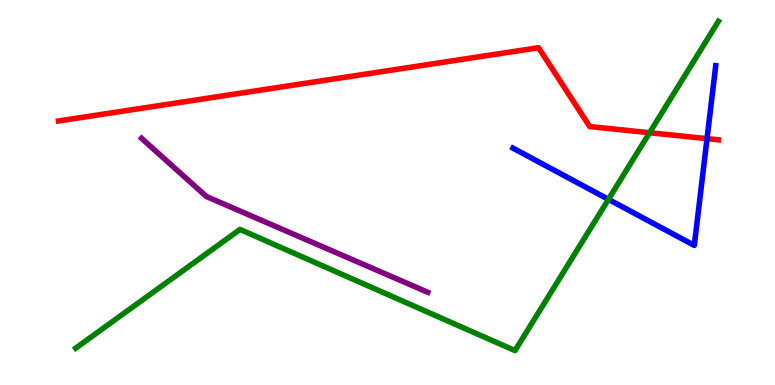[{'lines': ['blue', 'red'], 'intersections': [{'x': 9.12, 'y': 6.4}]}, {'lines': ['green', 'red'], 'intersections': [{'x': 8.38, 'y': 6.55}]}, {'lines': ['purple', 'red'], 'intersections': []}, {'lines': ['blue', 'green'], 'intersections': [{'x': 7.85, 'y': 4.82}]}, {'lines': ['blue', 'purple'], 'intersections': []}, {'lines': ['green', 'purple'], 'intersections': []}]